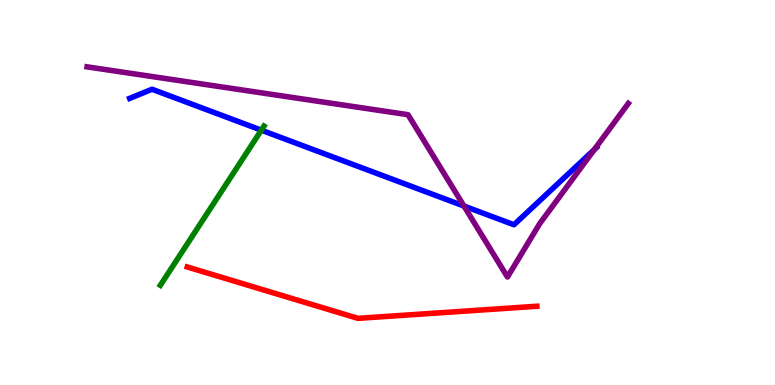[{'lines': ['blue', 'red'], 'intersections': []}, {'lines': ['green', 'red'], 'intersections': []}, {'lines': ['purple', 'red'], 'intersections': []}, {'lines': ['blue', 'green'], 'intersections': [{'x': 3.37, 'y': 6.62}]}, {'lines': ['blue', 'purple'], 'intersections': [{'x': 5.99, 'y': 4.65}, {'x': 7.67, 'y': 6.11}]}, {'lines': ['green', 'purple'], 'intersections': []}]